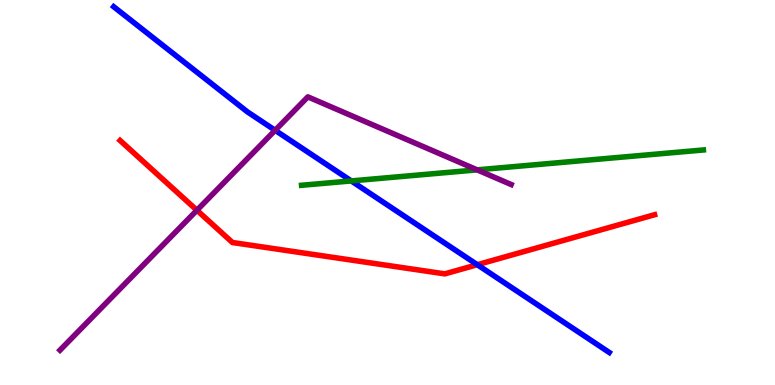[{'lines': ['blue', 'red'], 'intersections': [{'x': 6.16, 'y': 3.12}]}, {'lines': ['green', 'red'], 'intersections': []}, {'lines': ['purple', 'red'], 'intersections': [{'x': 2.54, 'y': 4.54}]}, {'lines': ['blue', 'green'], 'intersections': [{'x': 4.53, 'y': 5.3}]}, {'lines': ['blue', 'purple'], 'intersections': [{'x': 3.55, 'y': 6.62}]}, {'lines': ['green', 'purple'], 'intersections': [{'x': 6.16, 'y': 5.59}]}]